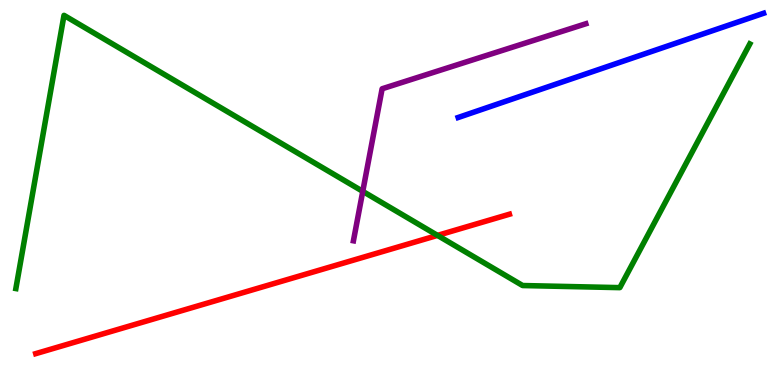[{'lines': ['blue', 'red'], 'intersections': []}, {'lines': ['green', 'red'], 'intersections': [{'x': 5.65, 'y': 3.89}]}, {'lines': ['purple', 'red'], 'intersections': []}, {'lines': ['blue', 'green'], 'intersections': []}, {'lines': ['blue', 'purple'], 'intersections': []}, {'lines': ['green', 'purple'], 'intersections': [{'x': 4.68, 'y': 5.03}]}]